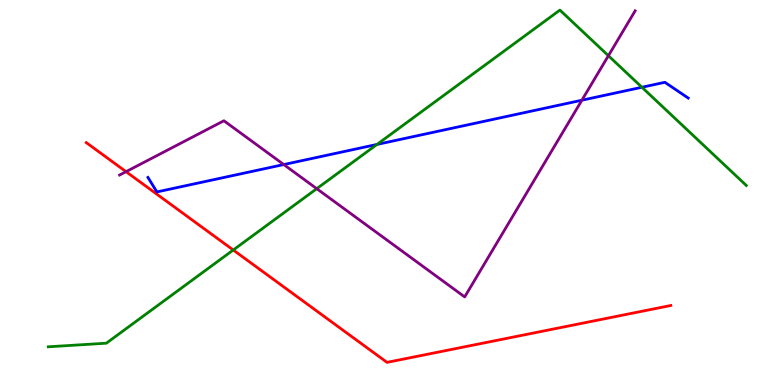[{'lines': ['blue', 'red'], 'intersections': []}, {'lines': ['green', 'red'], 'intersections': [{'x': 3.01, 'y': 3.51}]}, {'lines': ['purple', 'red'], 'intersections': [{'x': 1.63, 'y': 5.54}]}, {'lines': ['blue', 'green'], 'intersections': [{'x': 4.86, 'y': 6.25}, {'x': 8.28, 'y': 7.73}]}, {'lines': ['blue', 'purple'], 'intersections': [{'x': 3.66, 'y': 5.73}, {'x': 7.51, 'y': 7.4}]}, {'lines': ['green', 'purple'], 'intersections': [{'x': 4.09, 'y': 5.1}, {'x': 7.85, 'y': 8.55}]}]